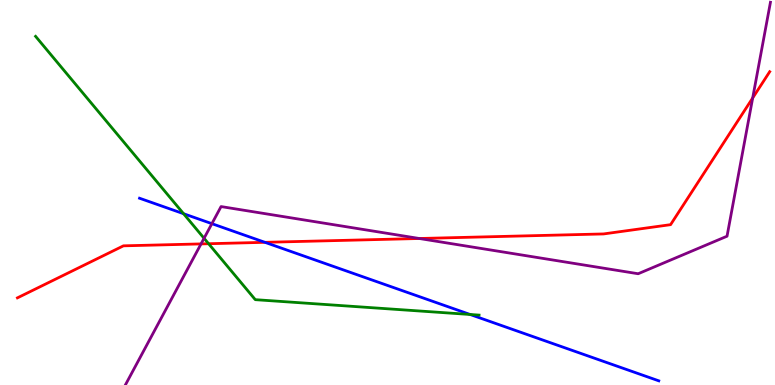[{'lines': ['blue', 'red'], 'intersections': [{'x': 3.42, 'y': 3.71}]}, {'lines': ['green', 'red'], 'intersections': [{'x': 2.69, 'y': 3.67}]}, {'lines': ['purple', 'red'], 'intersections': [{'x': 2.59, 'y': 3.66}, {'x': 5.41, 'y': 3.81}, {'x': 9.71, 'y': 7.46}]}, {'lines': ['blue', 'green'], 'intersections': [{'x': 2.37, 'y': 4.45}, {'x': 6.07, 'y': 1.83}]}, {'lines': ['blue', 'purple'], 'intersections': [{'x': 2.73, 'y': 4.19}]}, {'lines': ['green', 'purple'], 'intersections': [{'x': 2.63, 'y': 3.81}]}]